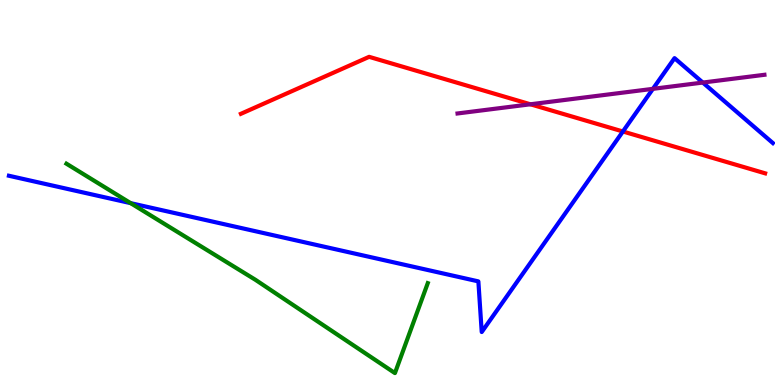[{'lines': ['blue', 'red'], 'intersections': [{'x': 8.04, 'y': 6.58}]}, {'lines': ['green', 'red'], 'intersections': []}, {'lines': ['purple', 'red'], 'intersections': [{'x': 6.84, 'y': 7.29}]}, {'lines': ['blue', 'green'], 'intersections': [{'x': 1.69, 'y': 4.72}]}, {'lines': ['blue', 'purple'], 'intersections': [{'x': 8.42, 'y': 7.69}, {'x': 9.07, 'y': 7.86}]}, {'lines': ['green', 'purple'], 'intersections': []}]